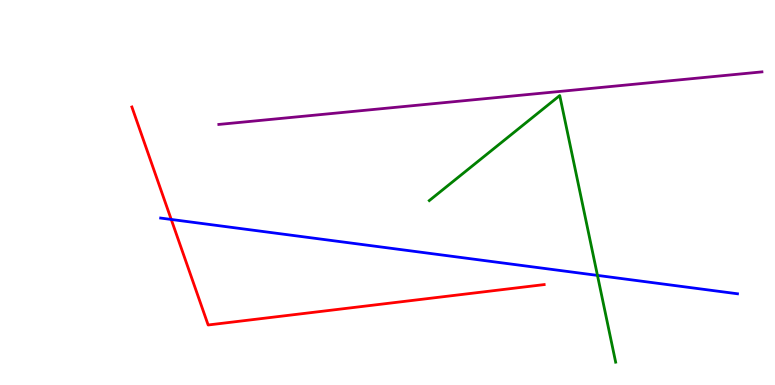[{'lines': ['blue', 'red'], 'intersections': [{'x': 2.21, 'y': 4.3}]}, {'lines': ['green', 'red'], 'intersections': []}, {'lines': ['purple', 'red'], 'intersections': []}, {'lines': ['blue', 'green'], 'intersections': [{'x': 7.71, 'y': 2.85}]}, {'lines': ['blue', 'purple'], 'intersections': []}, {'lines': ['green', 'purple'], 'intersections': []}]